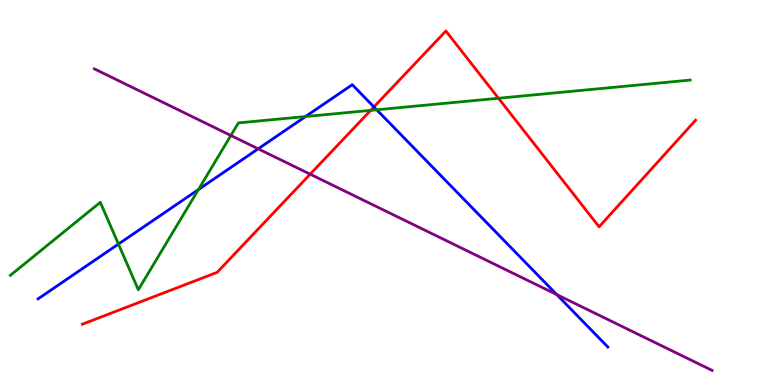[{'lines': ['blue', 'red'], 'intersections': [{'x': 4.82, 'y': 7.22}]}, {'lines': ['green', 'red'], 'intersections': [{'x': 4.78, 'y': 7.13}, {'x': 6.43, 'y': 7.45}]}, {'lines': ['purple', 'red'], 'intersections': [{'x': 4.0, 'y': 5.48}]}, {'lines': ['blue', 'green'], 'intersections': [{'x': 1.53, 'y': 3.66}, {'x': 2.56, 'y': 5.08}, {'x': 3.94, 'y': 6.97}, {'x': 4.86, 'y': 7.15}]}, {'lines': ['blue', 'purple'], 'intersections': [{'x': 3.33, 'y': 6.13}, {'x': 7.18, 'y': 2.35}]}, {'lines': ['green', 'purple'], 'intersections': [{'x': 2.98, 'y': 6.48}]}]